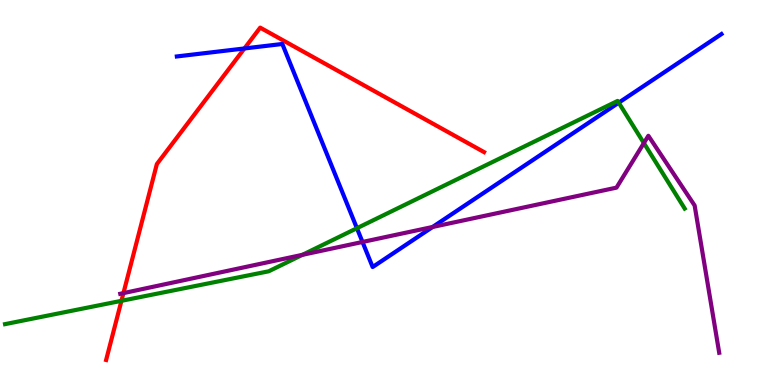[{'lines': ['blue', 'red'], 'intersections': [{'x': 3.15, 'y': 8.74}]}, {'lines': ['green', 'red'], 'intersections': [{'x': 1.57, 'y': 2.19}]}, {'lines': ['purple', 'red'], 'intersections': [{'x': 1.59, 'y': 2.39}]}, {'lines': ['blue', 'green'], 'intersections': [{'x': 4.61, 'y': 4.07}, {'x': 7.98, 'y': 7.33}]}, {'lines': ['blue', 'purple'], 'intersections': [{'x': 4.68, 'y': 3.71}, {'x': 5.58, 'y': 4.1}]}, {'lines': ['green', 'purple'], 'intersections': [{'x': 3.9, 'y': 3.38}, {'x': 8.31, 'y': 6.28}]}]